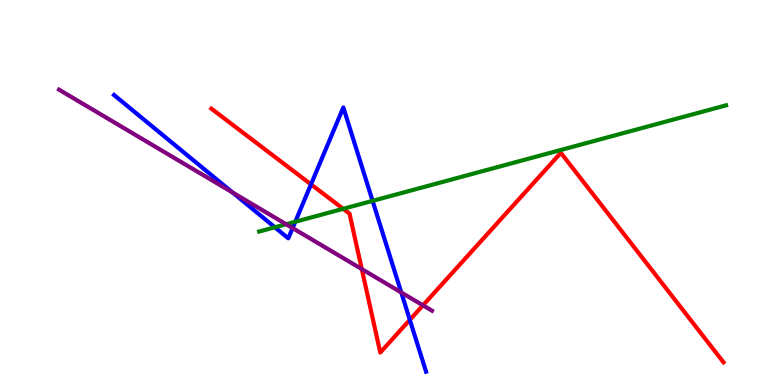[{'lines': ['blue', 'red'], 'intersections': [{'x': 4.01, 'y': 5.21}, {'x': 5.29, 'y': 1.69}]}, {'lines': ['green', 'red'], 'intersections': [{'x': 4.43, 'y': 4.58}]}, {'lines': ['purple', 'red'], 'intersections': [{'x': 4.67, 'y': 3.01}, {'x': 5.46, 'y': 2.07}]}, {'lines': ['blue', 'green'], 'intersections': [{'x': 3.55, 'y': 4.1}, {'x': 3.81, 'y': 4.24}, {'x': 4.81, 'y': 4.78}]}, {'lines': ['blue', 'purple'], 'intersections': [{'x': 3.0, 'y': 5.0}, {'x': 3.78, 'y': 4.08}, {'x': 5.18, 'y': 2.4}]}, {'lines': ['green', 'purple'], 'intersections': [{'x': 3.69, 'y': 4.18}]}]